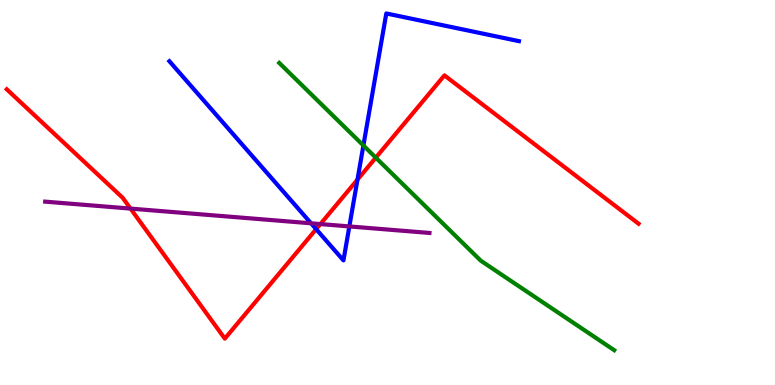[{'lines': ['blue', 'red'], 'intersections': [{'x': 4.08, 'y': 4.05}, {'x': 4.61, 'y': 5.33}]}, {'lines': ['green', 'red'], 'intersections': [{'x': 4.85, 'y': 5.9}]}, {'lines': ['purple', 'red'], 'intersections': [{'x': 1.68, 'y': 4.58}, {'x': 4.13, 'y': 4.18}]}, {'lines': ['blue', 'green'], 'intersections': [{'x': 4.69, 'y': 6.22}]}, {'lines': ['blue', 'purple'], 'intersections': [{'x': 4.01, 'y': 4.2}, {'x': 4.51, 'y': 4.12}]}, {'lines': ['green', 'purple'], 'intersections': []}]